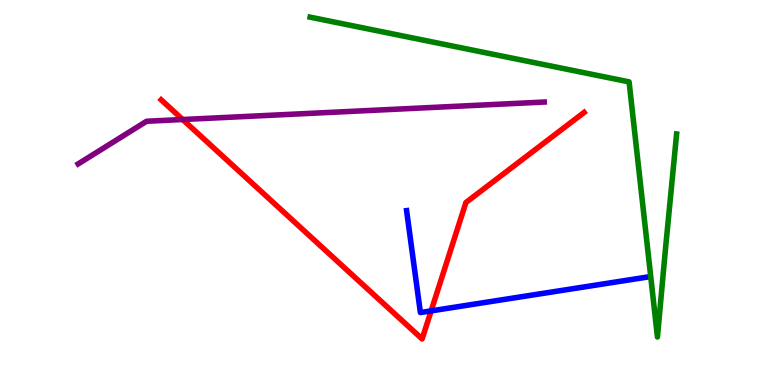[{'lines': ['blue', 'red'], 'intersections': [{'x': 5.56, 'y': 1.92}]}, {'lines': ['green', 'red'], 'intersections': []}, {'lines': ['purple', 'red'], 'intersections': [{'x': 2.36, 'y': 6.9}]}, {'lines': ['blue', 'green'], 'intersections': []}, {'lines': ['blue', 'purple'], 'intersections': []}, {'lines': ['green', 'purple'], 'intersections': []}]